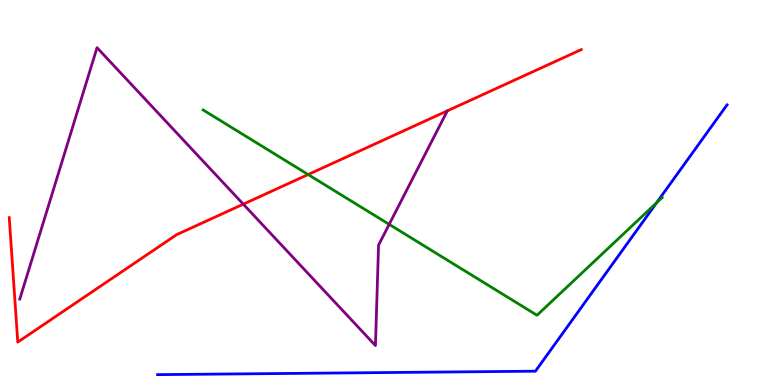[{'lines': ['blue', 'red'], 'intersections': []}, {'lines': ['green', 'red'], 'intersections': [{'x': 3.98, 'y': 5.47}]}, {'lines': ['purple', 'red'], 'intersections': [{'x': 3.14, 'y': 4.7}]}, {'lines': ['blue', 'green'], 'intersections': [{'x': 8.47, 'y': 4.73}]}, {'lines': ['blue', 'purple'], 'intersections': []}, {'lines': ['green', 'purple'], 'intersections': [{'x': 5.02, 'y': 4.17}]}]